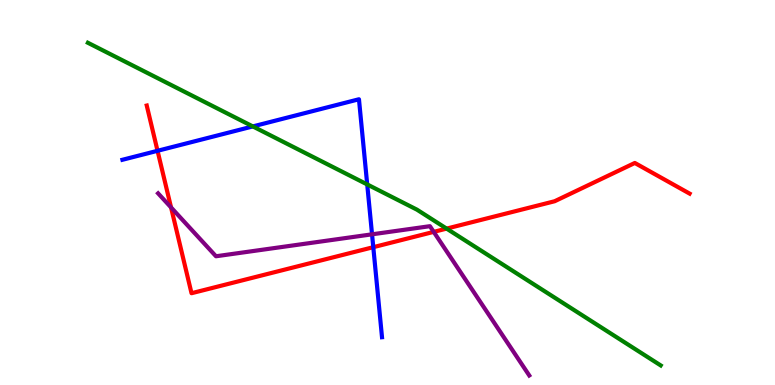[{'lines': ['blue', 'red'], 'intersections': [{'x': 2.03, 'y': 6.08}, {'x': 4.82, 'y': 3.58}]}, {'lines': ['green', 'red'], 'intersections': [{'x': 5.76, 'y': 4.06}]}, {'lines': ['purple', 'red'], 'intersections': [{'x': 2.21, 'y': 4.61}, {'x': 5.6, 'y': 3.98}]}, {'lines': ['blue', 'green'], 'intersections': [{'x': 3.26, 'y': 6.72}, {'x': 4.74, 'y': 5.21}]}, {'lines': ['blue', 'purple'], 'intersections': [{'x': 4.8, 'y': 3.91}]}, {'lines': ['green', 'purple'], 'intersections': []}]